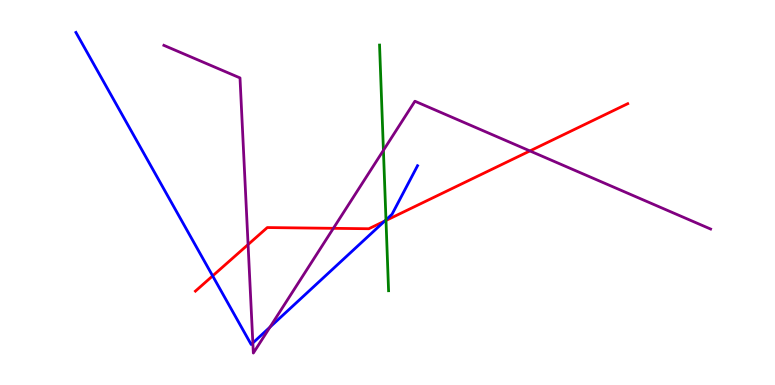[{'lines': ['blue', 'red'], 'intersections': [{'x': 2.74, 'y': 2.83}, {'x': 4.96, 'y': 4.26}]}, {'lines': ['green', 'red'], 'intersections': [{'x': 4.98, 'y': 4.27}]}, {'lines': ['purple', 'red'], 'intersections': [{'x': 3.2, 'y': 3.65}, {'x': 4.3, 'y': 4.07}, {'x': 6.84, 'y': 6.08}]}, {'lines': ['blue', 'green'], 'intersections': [{'x': 4.98, 'y': 4.29}]}, {'lines': ['blue', 'purple'], 'intersections': [{'x': 3.26, 'y': 1.09}, {'x': 3.48, 'y': 1.5}]}, {'lines': ['green', 'purple'], 'intersections': [{'x': 4.95, 'y': 6.1}]}]